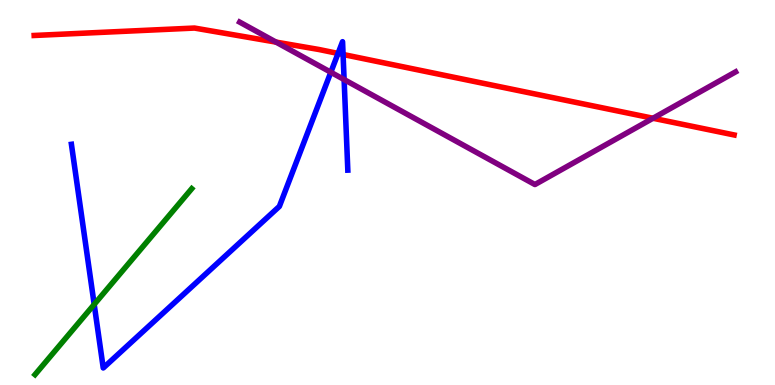[{'lines': ['blue', 'red'], 'intersections': [{'x': 4.36, 'y': 8.61}, {'x': 4.43, 'y': 8.59}]}, {'lines': ['green', 'red'], 'intersections': []}, {'lines': ['purple', 'red'], 'intersections': [{'x': 3.56, 'y': 8.91}, {'x': 8.43, 'y': 6.93}]}, {'lines': ['blue', 'green'], 'intersections': [{'x': 1.22, 'y': 2.09}]}, {'lines': ['blue', 'purple'], 'intersections': [{'x': 4.27, 'y': 8.12}, {'x': 4.44, 'y': 7.93}]}, {'lines': ['green', 'purple'], 'intersections': []}]